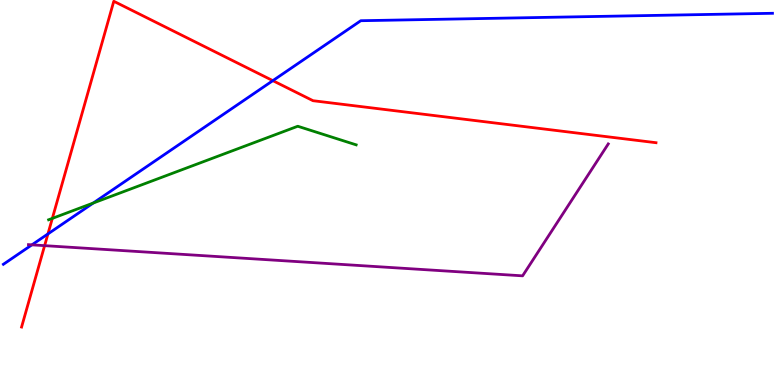[{'lines': ['blue', 'red'], 'intersections': [{'x': 0.619, 'y': 3.92}, {'x': 3.52, 'y': 7.91}]}, {'lines': ['green', 'red'], 'intersections': [{'x': 0.675, 'y': 4.33}]}, {'lines': ['purple', 'red'], 'intersections': [{'x': 0.576, 'y': 3.62}]}, {'lines': ['blue', 'green'], 'intersections': [{'x': 1.2, 'y': 4.73}]}, {'lines': ['blue', 'purple'], 'intersections': [{'x': 0.412, 'y': 3.64}]}, {'lines': ['green', 'purple'], 'intersections': []}]